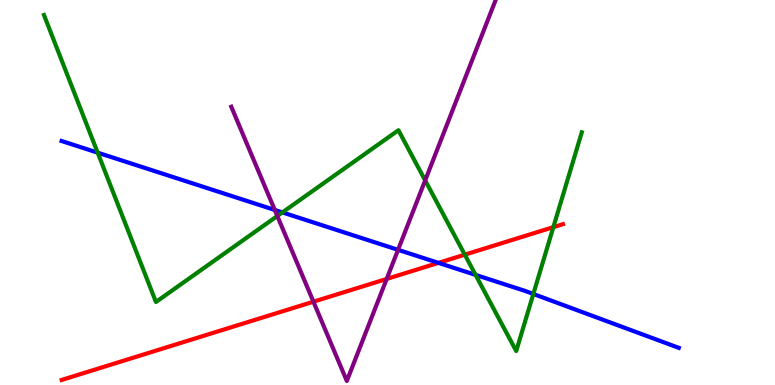[{'lines': ['blue', 'red'], 'intersections': [{'x': 5.66, 'y': 3.17}]}, {'lines': ['green', 'red'], 'intersections': [{'x': 6.0, 'y': 3.39}, {'x': 7.14, 'y': 4.1}]}, {'lines': ['purple', 'red'], 'intersections': [{'x': 4.04, 'y': 2.16}, {'x': 4.99, 'y': 2.75}]}, {'lines': ['blue', 'green'], 'intersections': [{'x': 1.26, 'y': 6.03}, {'x': 3.64, 'y': 4.48}, {'x': 6.14, 'y': 2.86}, {'x': 6.88, 'y': 2.36}]}, {'lines': ['blue', 'purple'], 'intersections': [{'x': 3.55, 'y': 4.55}, {'x': 5.14, 'y': 3.51}]}, {'lines': ['green', 'purple'], 'intersections': [{'x': 3.58, 'y': 4.39}, {'x': 5.49, 'y': 5.31}]}]